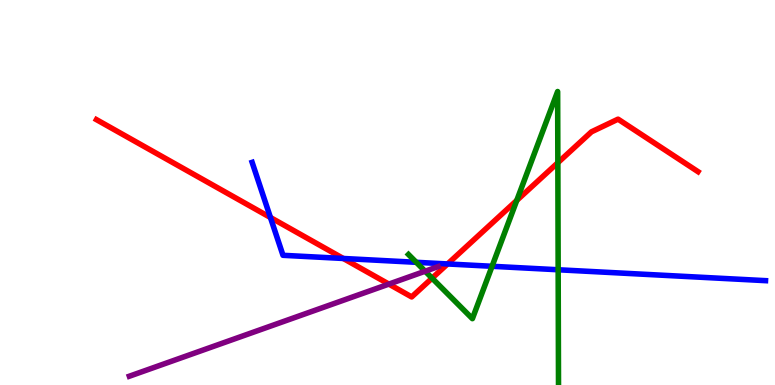[{'lines': ['blue', 'red'], 'intersections': [{'x': 3.49, 'y': 4.35}, {'x': 4.43, 'y': 3.29}, {'x': 5.78, 'y': 3.14}]}, {'lines': ['green', 'red'], 'intersections': [{'x': 5.58, 'y': 2.77}, {'x': 6.67, 'y': 4.79}, {'x': 7.2, 'y': 5.77}]}, {'lines': ['purple', 'red'], 'intersections': [{'x': 5.02, 'y': 2.62}]}, {'lines': ['blue', 'green'], 'intersections': [{'x': 5.37, 'y': 3.19}, {'x': 6.35, 'y': 3.08}, {'x': 7.2, 'y': 2.99}]}, {'lines': ['blue', 'purple'], 'intersections': []}, {'lines': ['green', 'purple'], 'intersections': [{'x': 5.49, 'y': 2.96}]}]